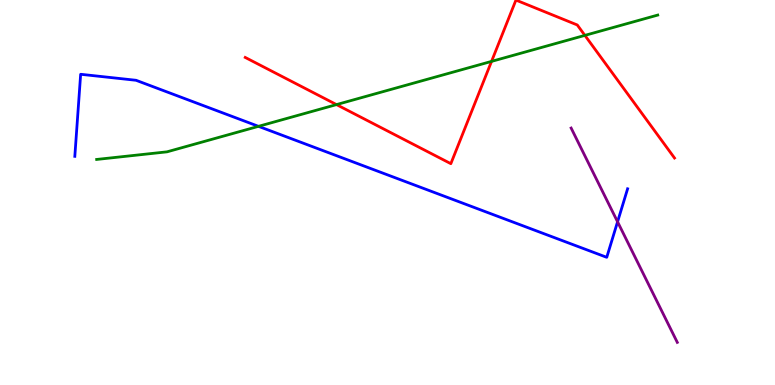[{'lines': ['blue', 'red'], 'intersections': []}, {'lines': ['green', 'red'], 'intersections': [{'x': 4.34, 'y': 7.28}, {'x': 6.34, 'y': 8.41}, {'x': 7.55, 'y': 9.08}]}, {'lines': ['purple', 'red'], 'intersections': []}, {'lines': ['blue', 'green'], 'intersections': [{'x': 3.34, 'y': 6.72}]}, {'lines': ['blue', 'purple'], 'intersections': [{'x': 7.97, 'y': 4.24}]}, {'lines': ['green', 'purple'], 'intersections': []}]